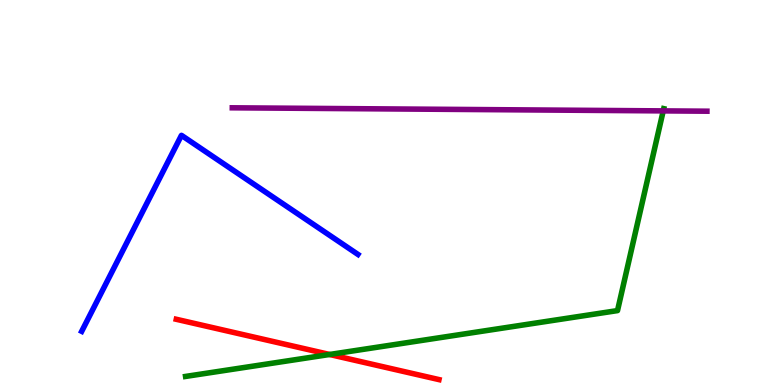[{'lines': ['blue', 'red'], 'intersections': []}, {'lines': ['green', 'red'], 'intersections': [{'x': 4.25, 'y': 0.793}]}, {'lines': ['purple', 'red'], 'intersections': []}, {'lines': ['blue', 'green'], 'intersections': []}, {'lines': ['blue', 'purple'], 'intersections': []}, {'lines': ['green', 'purple'], 'intersections': [{'x': 8.56, 'y': 7.12}]}]